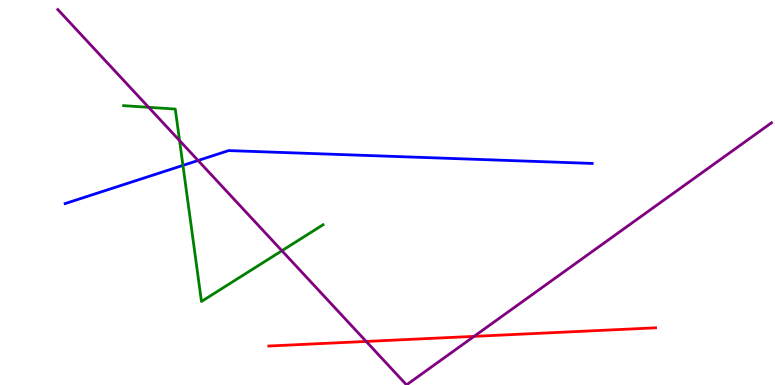[{'lines': ['blue', 'red'], 'intersections': []}, {'lines': ['green', 'red'], 'intersections': []}, {'lines': ['purple', 'red'], 'intersections': [{'x': 4.72, 'y': 1.13}, {'x': 6.12, 'y': 1.26}]}, {'lines': ['blue', 'green'], 'intersections': [{'x': 2.36, 'y': 5.7}]}, {'lines': ['blue', 'purple'], 'intersections': [{'x': 2.56, 'y': 5.83}]}, {'lines': ['green', 'purple'], 'intersections': [{'x': 1.92, 'y': 7.21}, {'x': 2.32, 'y': 6.35}, {'x': 3.64, 'y': 3.49}]}]